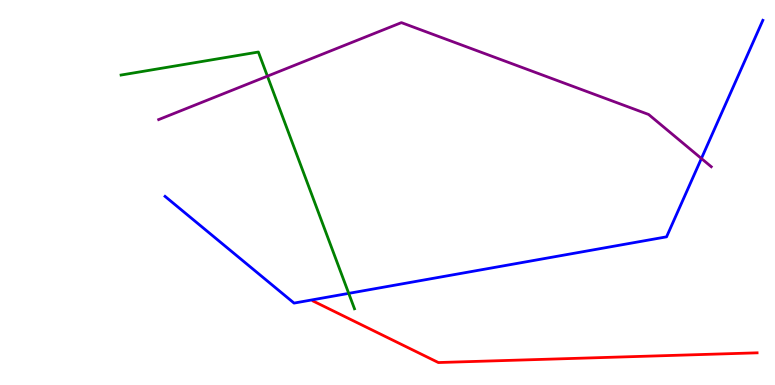[{'lines': ['blue', 'red'], 'intersections': []}, {'lines': ['green', 'red'], 'intersections': []}, {'lines': ['purple', 'red'], 'intersections': []}, {'lines': ['blue', 'green'], 'intersections': [{'x': 4.5, 'y': 2.38}]}, {'lines': ['blue', 'purple'], 'intersections': [{'x': 9.05, 'y': 5.88}]}, {'lines': ['green', 'purple'], 'intersections': [{'x': 3.45, 'y': 8.02}]}]